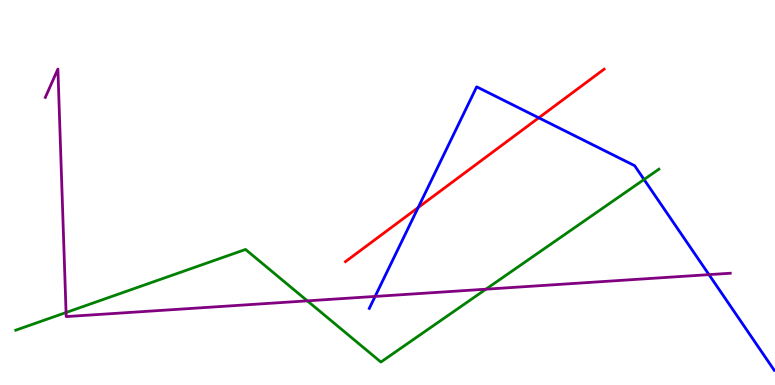[{'lines': ['blue', 'red'], 'intersections': [{'x': 5.4, 'y': 4.61}, {'x': 6.95, 'y': 6.94}]}, {'lines': ['green', 'red'], 'intersections': []}, {'lines': ['purple', 'red'], 'intersections': []}, {'lines': ['blue', 'green'], 'intersections': [{'x': 8.31, 'y': 5.34}]}, {'lines': ['blue', 'purple'], 'intersections': [{'x': 4.84, 'y': 2.3}, {'x': 9.15, 'y': 2.87}]}, {'lines': ['green', 'purple'], 'intersections': [{'x': 0.853, 'y': 1.88}, {'x': 3.97, 'y': 2.19}, {'x': 6.27, 'y': 2.49}]}]